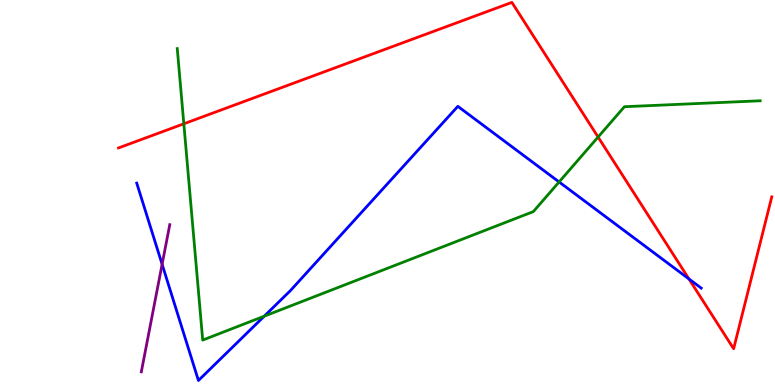[{'lines': ['blue', 'red'], 'intersections': [{'x': 8.89, 'y': 2.75}]}, {'lines': ['green', 'red'], 'intersections': [{'x': 2.37, 'y': 6.78}, {'x': 7.72, 'y': 6.44}]}, {'lines': ['purple', 'red'], 'intersections': []}, {'lines': ['blue', 'green'], 'intersections': [{'x': 3.41, 'y': 1.79}, {'x': 7.21, 'y': 5.27}]}, {'lines': ['blue', 'purple'], 'intersections': [{'x': 2.09, 'y': 3.14}]}, {'lines': ['green', 'purple'], 'intersections': []}]